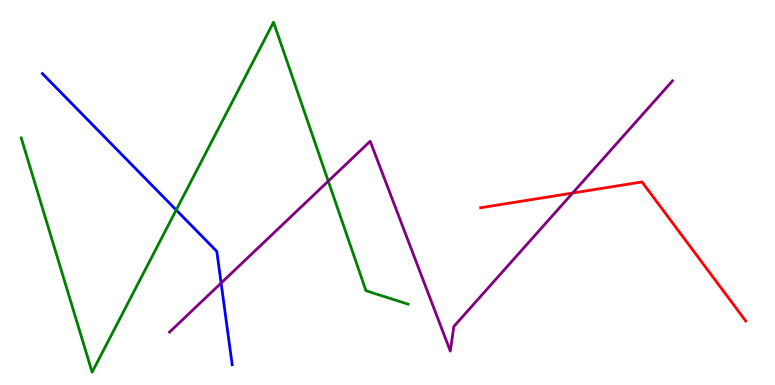[{'lines': ['blue', 'red'], 'intersections': []}, {'lines': ['green', 'red'], 'intersections': []}, {'lines': ['purple', 'red'], 'intersections': [{'x': 7.39, 'y': 4.99}]}, {'lines': ['blue', 'green'], 'intersections': [{'x': 2.27, 'y': 4.55}]}, {'lines': ['blue', 'purple'], 'intersections': [{'x': 2.85, 'y': 2.65}]}, {'lines': ['green', 'purple'], 'intersections': [{'x': 4.24, 'y': 5.29}]}]